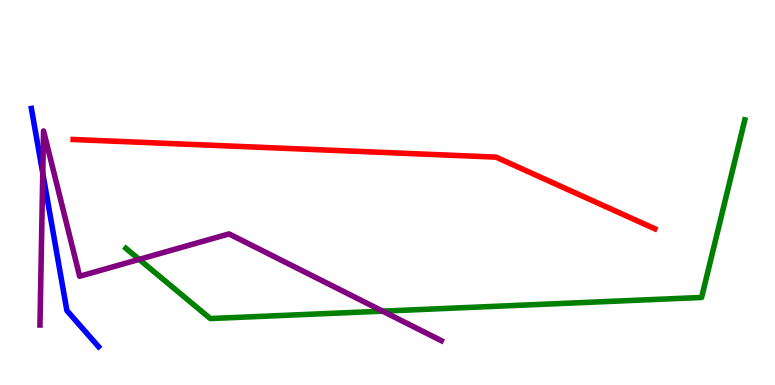[{'lines': ['blue', 'red'], 'intersections': []}, {'lines': ['green', 'red'], 'intersections': []}, {'lines': ['purple', 'red'], 'intersections': []}, {'lines': ['blue', 'green'], 'intersections': []}, {'lines': ['blue', 'purple'], 'intersections': [{'x': 0.552, 'y': 5.5}]}, {'lines': ['green', 'purple'], 'intersections': [{'x': 1.8, 'y': 3.26}, {'x': 4.94, 'y': 1.92}]}]